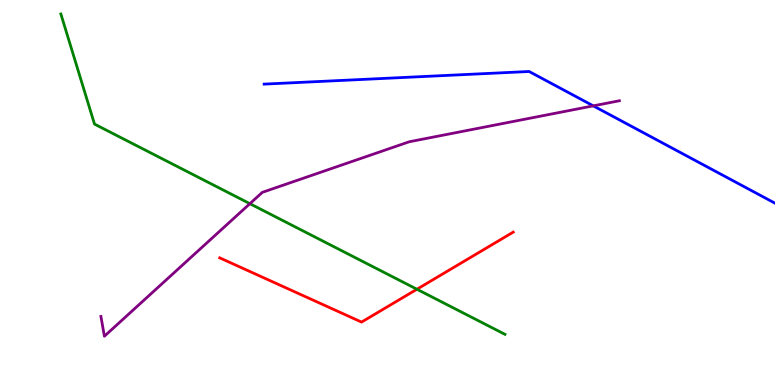[{'lines': ['blue', 'red'], 'intersections': []}, {'lines': ['green', 'red'], 'intersections': [{'x': 5.38, 'y': 2.49}]}, {'lines': ['purple', 'red'], 'intersections': []}, {'lines': ['blue', 'green'], 'intersections': []}, {'lines': ['blue', 'purple'], 'intersections': [{'x': 7.66, 'y': 7.25}]}, {'lines': ['green', 'purple'], 'intersections': [{'x': 3.22, 'y': 4.71}]}]